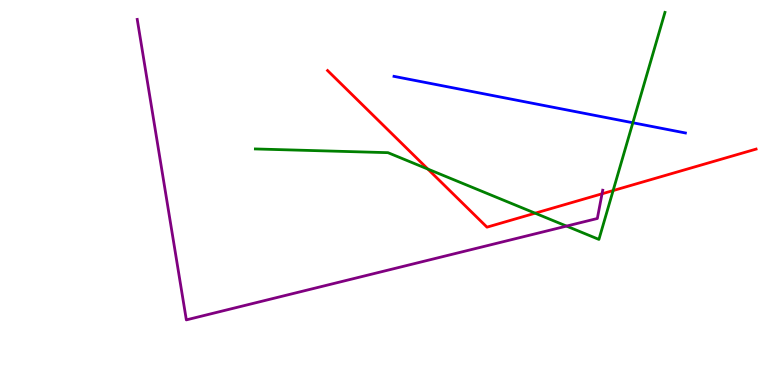[{'lines': ['blue', 'red'], 'intersections': []}, {'lines': ['green', 'red'], 'intersections': [{'x': 5.52, 'y': 5.61}, {'x': 6.91, 'y': 4.46}, {'x': 7.91, 'y': 5.05}]}, {'lines': ['purple', 'red'], 'intersections': [{'x': 7.77, 'y': 4.97}]}, {'lines': ['blue', 'green'], 'intersections': [{'x': 8.17, 'y': 6.81}]}, {'lines': ['blue', 'purple'], 'intersections': []}, {'lines': ['green', 'purple'], 'intersections': [{'x': 7.31, 'y': 4.13}]}]